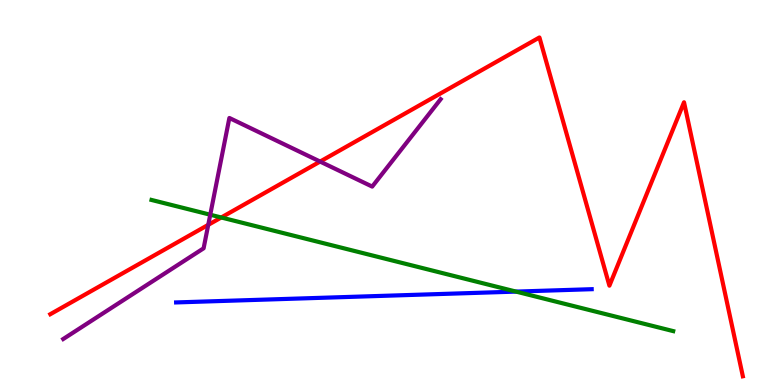[{'lines': ['blue', 'red'], 'intersections': []}, {'lines': ['green', 'red'], 'intersections': [{'x': 2.85, 'y': 4.35}]}, {'lines': ['purple', 'red'], 'intersections': [{'x': 2.69, 'y': 4.16}, {'x': 4.13, 'y': 5.8}]}, {'lines': ['blue', 'green'], 'intersections': [{'x': 6.66, 'y': 2.43}]}, {'lines': ['blue', 'purple'], 'intersections': []}, {'lines': ['green', 'purple'], 'intersections': [{'x': 2.71, 'y': 4.42}]}]